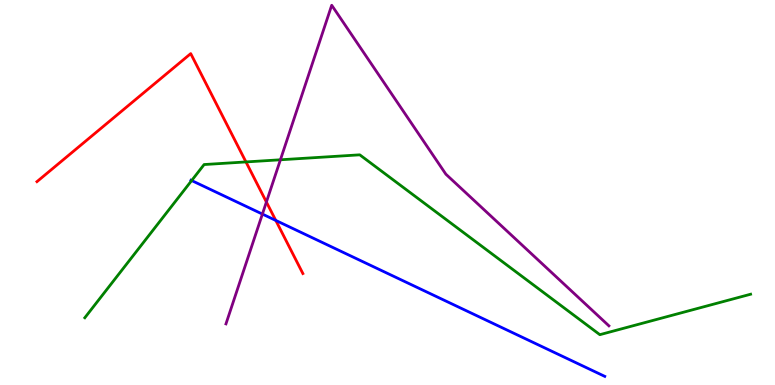[{'lines': ['blue', 'red'], 'intersections': [{'x': 3.56, 'y': 4.27}]}, {'lines': ['green', 'red'], 'intersections': [{'x': 3.17, 'y': 5.79}]}, {'lines': ['purple', 'red'], 'intersections': [{'x': 3.44, 'y': 4.75}]}, {'lines': ['blue', 'green'], 'intersections': [{'x': 2.47, 'y': 5.31}]}, {'lines': ['blue', 'purple'], 'intersections': [{'x': 3.39, 'y': 4.44}]}, {'lines': ['green', 'purple'], 'intersections': [{'x': 3.62, 'y': 5.85}]}]